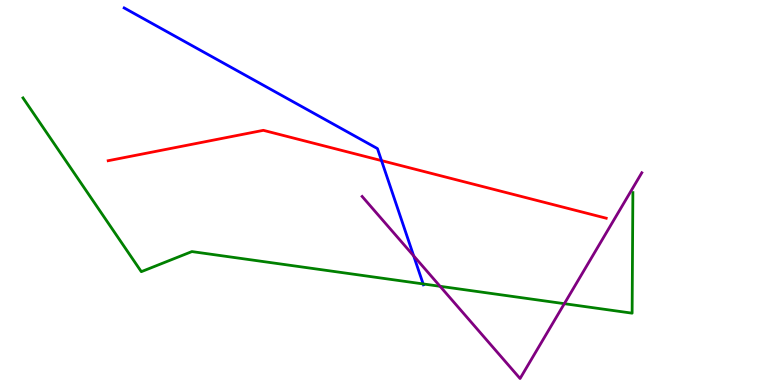[{'lines': ['blue', 'red'], 'intersections': [{'x': 4.92, 'y': 5.83}]}, {'lines': ['green', 'red'], 'intersections': []}, {'lines': ['purple', 'red'], 'intersections': []}, {'lines': ['blue', 'green'], 'intersections': [{'x': 5.46, 'y': 2.63}]}, {'lines': ['blue', 'purple'], 'intersections': [{'x': 5.34, 'y': 3.35}]}, {'lines': ['green', 'purple'], 'intersections': [{'x': 5.68, 'y': 2.56}, {'x': 7.28, 'y': 2.11}]}]